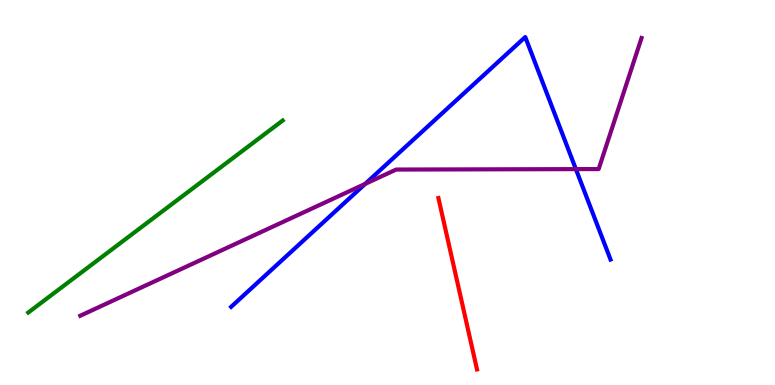[{'lines': ['blue', 'red'], 'intersections': []}, {'lines': ['green', 'red'], 'intersections': []}, {'lines': ['purple', 'red'], 'intersections': []}, {'lines': ['blue', 'green'], 'intersections': []}, {'lines': ['blue', 'purple'], 'intersections': [{'x': 4.71, 'y': 5.22}, {'x': 7.43, 'y': 5.61}]}, {'lines': ['green', 'purple'], 'intersections': []}]